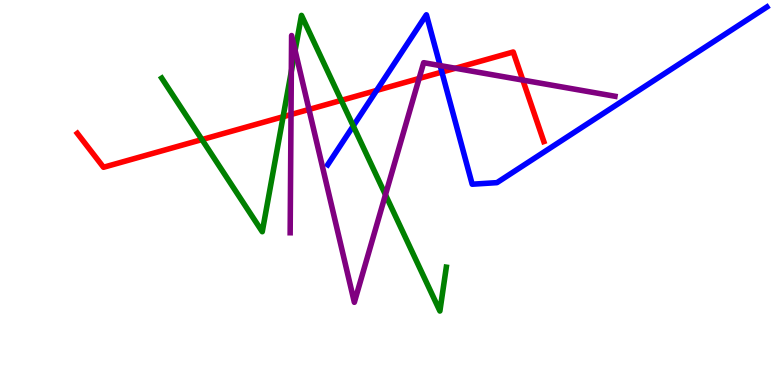[{'lines': ['blue', 'red'], 'intersections': [{'x': 4.86, 'y': 7.65}, {'x': 5.7, 'y': 8.13}]}, {'lines': ['green', 'red'], 'intersections': [{'x': 2.61, 'y': 6.37}, {'x': 3.65, 'y': 6.97}, {'x': 4.4, 'y': 7.39}]}, {'lines': ['purple', 'red'], 'intersections': [{'x': 3.76, 'y': 7.03}, {'x': 3.99, 'y': 7.16}, {'x': 5.41, 'y': 7.96}, {'x': 5.88, 'y': 8.23}, {'x': 6.75, 'y': 7.92}]}, {'lines': ['blue', 'green'], 'intersections': [{'x': 4.56, 'y': 6.73}]}, {'lines': ['blue', 'purple'], 'intersections': [{'x': 5.68, 'y': 8.3}]}, {'lines': ['green', 'purple'], 'intersections': [{'x': 3.76, 'y': 8.15}, {'x': 3.81, 'y': 8.69}, {'x': 4.97, 'y': 4.94}]}]